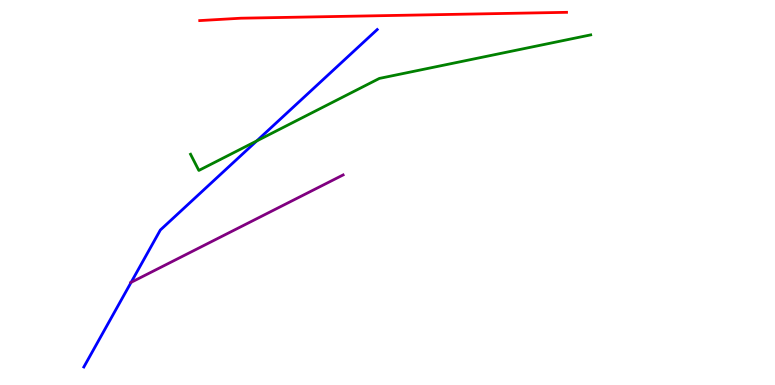[{'lines': ['blue', 'red'], 'intersections': []}, {'lines': ['green', 'red'], 'intersections': []}, {'lines': ['purple', 'red'], 'intersections': []}, {'lines': ['blue', 'green'], 'intersections': [{'x': 3.31, 'y': 6.34}]}, {'lines': ['blue', 'purple'], 'intersections': [{'x': 1.69, 'y': 2.67}]}, {'lines': ['green', 'purple'], 'intersections': []}]